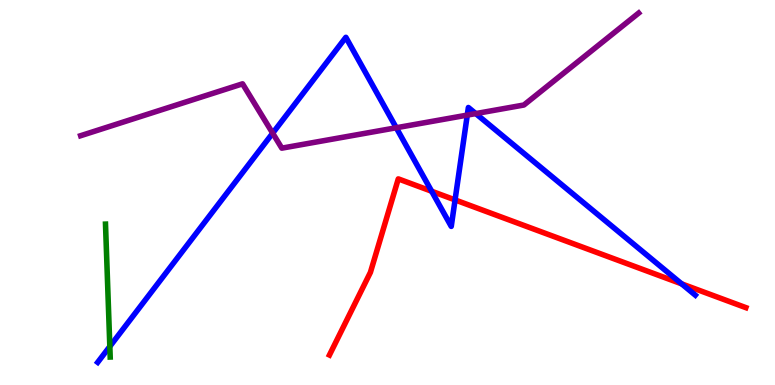[{'lines': ['blue', 'red'], 'intersections': [{'x': 5.57, 'y': 5.03}, {'x': 5.87, 'y': 4.81}, {'x': 8.8, 'y': 2.63}]}, {'lines': ['green', 'red'], 'intersections': []}, {'lines': ['purple', 'red'], 'intersections': []}, {'lines': ['blue', 'green'], 'intersections': [{'x': 1.42, 'y': 1.0}]}, {'lines': ['blue', 'purple'], 'intersections': [{'x': 3.52, 'y': 6.54}, {'x': 5.11, 'y': 6.68}, {'x': 6.03, 'y': 7.01}, {'x': 6.14, 'y': 7.05}]}, {'lines': ['green', 'purple'], 'intersections': []}]